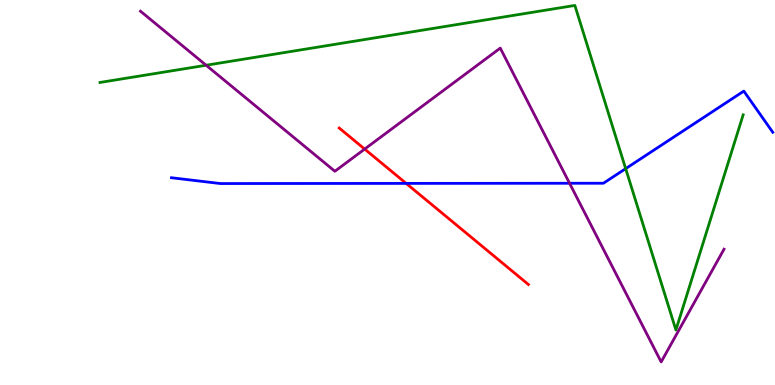[{'lines': ['blue', 'red'], 'intersections': [{'x': 5.24, 'y': 5.24}]}, {'lines': ['green', 'red'], 'intersections': []}, {'lines': ['purple', 'red'], 'intersections': [{'x': 4.71, 'y': 6.13}]}, {'lines': ['blue', 'green'], 'intersections': [{'x': 8.07, 'y': 5.62}]}, {'lines': ['blue', 'purple'], 'intersections': [{'x': 7.35, 'y': 5.24}]}, {'lines': ['green', 'purple'], 'intersections': [{'x': 2.66, 'y': 8.31}]}]